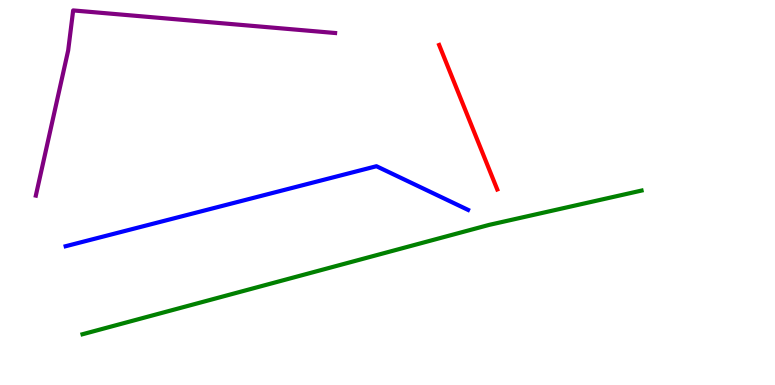[{'lines': ['blue', 'red'], 'intersections': []}, {'lines': ['green', 'red'], 'intersections': []}, {'lines': ['purple', 'red'], 'intersections': []}, {'lines': ['blue', 'green'], 'intersections': []}, {'lines': ['blue', 'purple'], 'intersections': []}, {'lines': ['green', 'purple'], 'intersections': []}]